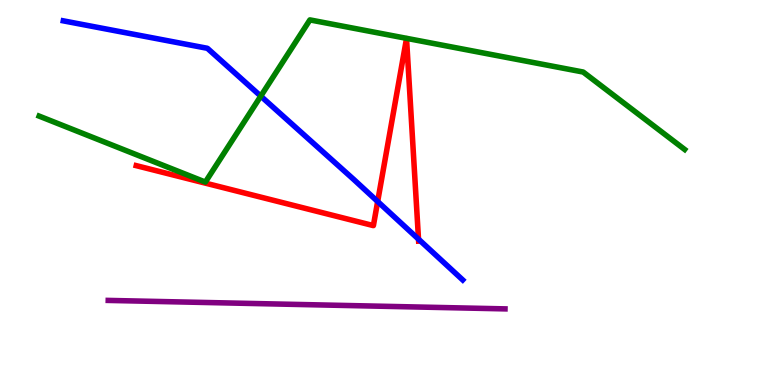[{'lines': ['blue', 'red'], 'intersections': [{'x': 4.87, 'y': 4.77}, {'x': 5.4, 'y': 3.79}]}, {'lines': ['green', 'red'], 'intersections': []}, {'lines': ['purple', 'red'], 'intersections': []}, {'lines': ['blue', 'green'], 'intersections': [{'x': 3.36, 'y': 7.5}]}, {'lines': ['blue', 'purple'], 'intersections': []}, {'lines': ['green', 'purple'], 'intersections': []}]